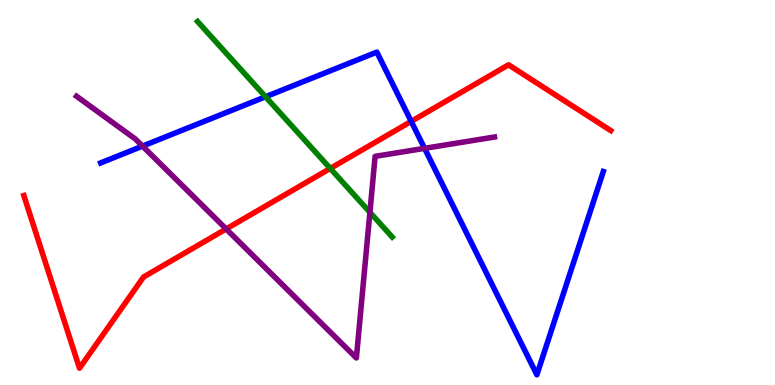[{'lines': ['blue', 'red'], 'intersections': [{'x': 5.31, 'y': 6.85}]}, {'lines': ['green', 'red'], 'intersections': [{'x': 4.26, 'y': 5.63}]}, {'lines': ['purple', 'red'], 'intersections': [{'x': 2.92, 'y': 4.05}]}, {'lines': ['blue', 'green'], 'intersections': [{'x': 3.43, 'y': 7.49}]}, {'lines': ['blue', 'purple'], 'intersections': [{'x': 1.84, 'y': 6.2}, {'x': 5.48, 'y': 6.15}]}, {'lines': ['green', 'purple'], 'intersections': [{'x': 4.77, 'y': 4.49}]}]